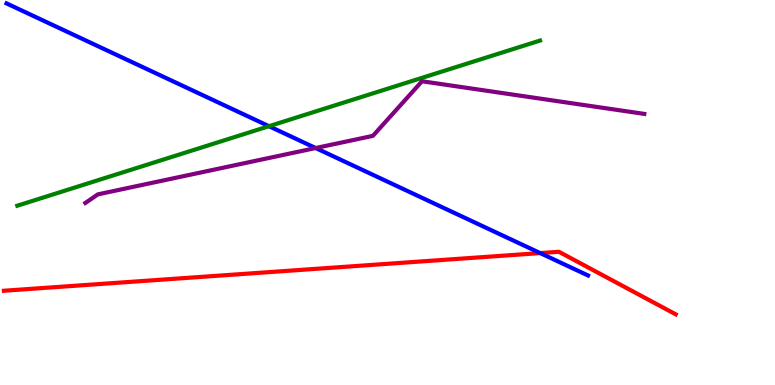[{'lines': ['blue', 'red'], 'intersections': [{'x': 6.97, 'y': 3.43}]}, {'lines': ['green', 'red'], 'intersections': []}, {'lines': ['purple', 'red'], 'intersections': []}, {'lines': ['blue', 'green'], 'intersections': [{'x': 3.47, 'y': 6.72}]}, {'lines': ['blue', 'purple'], 'intersections': [{'x': 4.07, 'y': 6.15}]}, {'lines': ['green', 'purple'], 'intersections': []}]